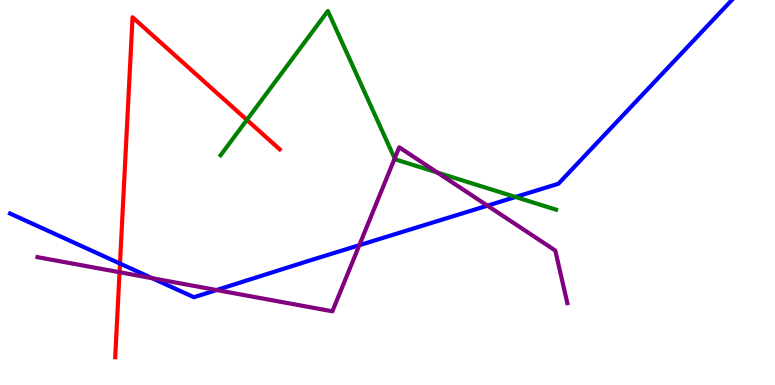[{'lines': ['blue', 'red'], 'intersections': [{'x': 1.55, 'y': 3.15}]}, {'lines': ['green', 'red'], 'intersections': [{'x': 3.19, 'y': 6.89}]}, {'lines': ['purple', 'red'], 'intersections': [{'x': 1.54, 'y': 2.93}]}, {'lines': ['blue', 'green'], 'intersections': [{'x': 6.65, 'y': 4.88}]}, {'lines': ['blue', 'purple'], 'intersections': [{'x': 1.96, 'y': 2.77}, {'x': 2.79, 'y': 2.47}, {'x': 4.64, 'y': 3.63}, {'x': 6.29, 'y': 4.66}]}, {'lines': ['green', 'purple'], 'intersections': [{'x': 5.09, 'y': 5.88}, {'x': 5.64, 'y': 5.52}]}]